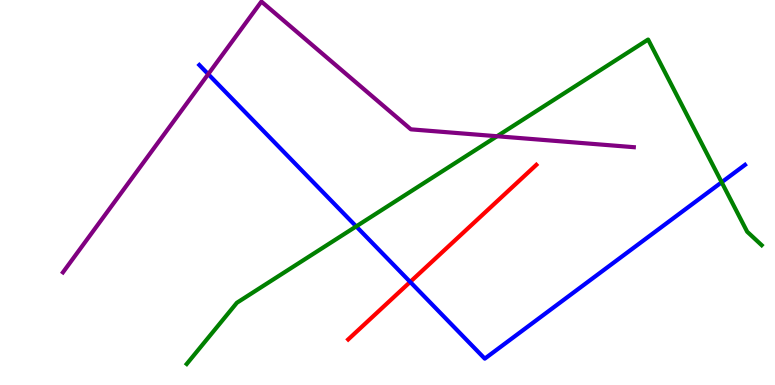[{'lines': ['blue', 'red'], 'intersections': [{'x': 5.29, 'y': 2.68}]}, {'lines': ['green', 'red'], 'intersections': []}, {'lines': ['purple', 'red'], 'intersections': []}, {'lines': ['blue', 'green'], 'intersections': [{'x': 4.6, 'y': 4.12}, {'x': 9.31, 'y': 5.27}]}, {'lines': ['blue', 'purple'], 'intersections': [{'x': 2.69, 'y': 8.07}]}, {'lines': ['green', 'purple'], 'intersections': [{'x': 6.41, 'y': 6.46}]}]